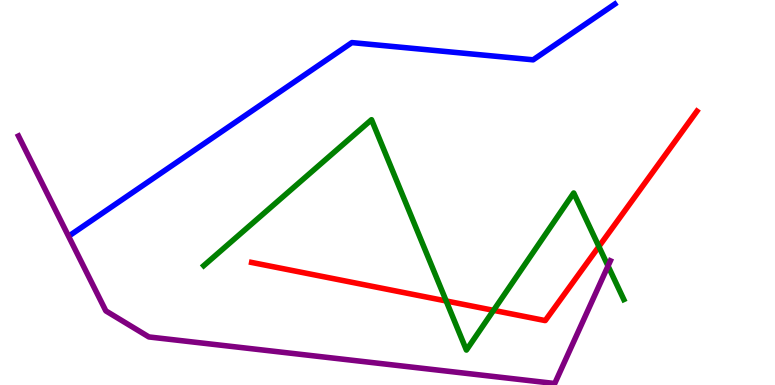[{'lines': ['blue', 'red'], 'intersections': []}, {'lines': ['green', 'red'], 'intersections': [{'x': 5.76, 'y': 2.18}, {'x': 6.37, 'y': 1.94}, {'x': 7.73, 'y': 3.6}]}, {'lines': ['purple', 'red'], 'intersections': []}, {'lines': ['blue', 'green'], 'intersections': []}, {'lines': ['blue', 'purple'], 'intersections': []}, {'lines': ['green', 'purple'], 'intersections': [{'x': 7.85, 'y': 3.09}]}]